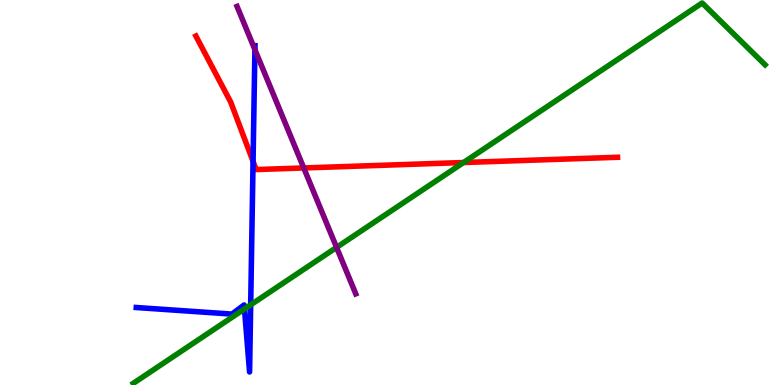[{'lines': ['blue', 'red'], 'intersections': [{'x': 3.27, 'y': 5.81}]}, {'lines': ['green', 'red'], 'intersections': [{'x': 5.98, 'y': 5.78}]}, {'lines': ['purple', 'red'], 'intersections': [{'x': 3.92, 'y': 5.64}]}, {'lines': ['blue', 'green'], 'intersections': [{'x': 3.15, 'y': 1.97}, {'x': 3.23, 'y': 2.08}]}, {'lines': ['blue', 'purple'], 'intersections': [{'x': 3.29, 'y': 8.71}]}, {'lines': ['green', 'purple'], 'intersections': [{'x': 4.34, 'y': 3.57}]}]